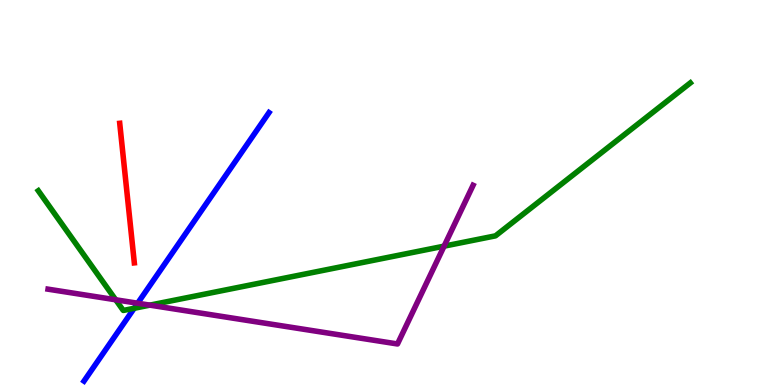[{'lines': ['blue', 'red'], 'intersections': []}, {'lines': ['green', 'red'], 'intersections': []}, {'lines': ['purple', 'red'], 'intersections': []}, {'lines': ['blue', 'green'], 'intersections': [{'x': 1.73, 'y': 1.99}]}, {'lines': ['blue', 'purple'], 'intersections': [{'x': 1.78, 'y': 2.12}]}, {'lines': ['green', 'purple'], 'intersections': [{'x': 1.49, 'y': 2.21}, {'x': 1.93, 'y': 2.07}, {'x': 5.73, 'y': 3.61}]}]